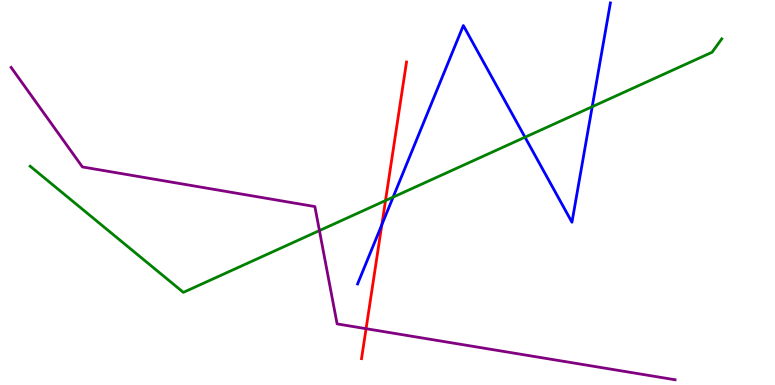[{'lines': ['blue', 'red'], 'intersections': [{'x': 4.93, 'y': 4.16}]}, {'lines': ['green', 'red'], 'intersections': [{'x': 4.97, 'y': 4.79}]}, {'lines': ['purple', 'red'], 'intersections': [{'x': 4.72, 'y': 1.46}]}, {'lines': ['blue', 'green'], 'intersections': [{'x': 5.07, 'y': 4.88}, {'x': 6.77, 'y': 6.44}, {'x': 7.64, 'y': 7.23}]}, {'lines': ['blue', 'purple'], 'intersections': []}, {'lines': ['green', 'purple'], 'intersections': [{'x': 4.12, 'y': 4.01}]}]